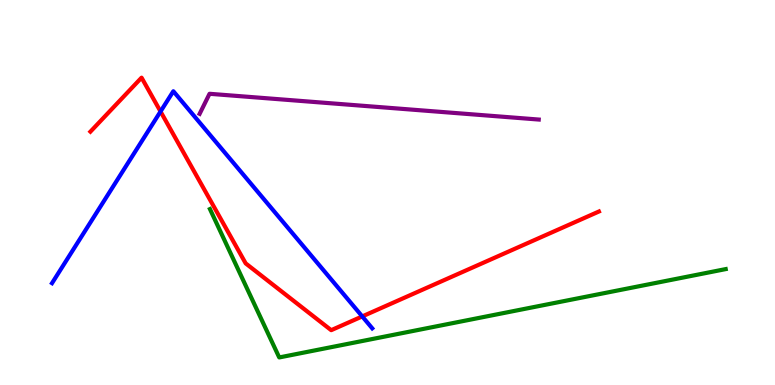[{'lines': ['blue', 'red'], 'intersections': [{'x': 2.07, 'y': 7.1}, {'x': 4.67, 'y': 1.78}]}, {'lines': ['green', 'red'], 'intersections': []}, {'lines': ['purple', 'red'], 'intersections': []}, {'lines': ['blue', 'green'], 'intersections': []}, {'lines': ['blue', 'purple'], 'intersections': []}, {'lines': ['green', 'purple'], 'intersections': []}]